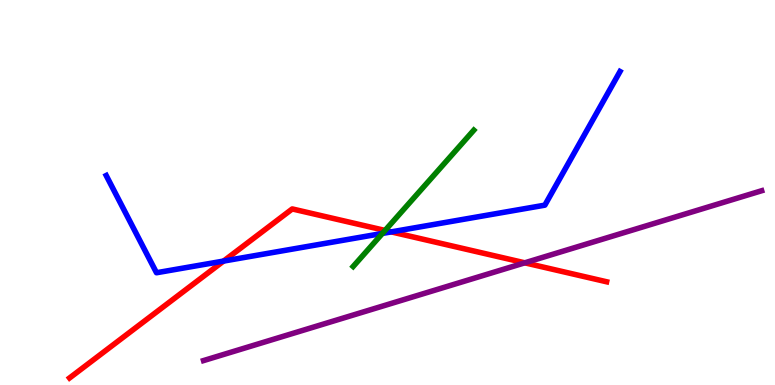[{'lines': ['blue', 'red'], 'intersections': [{'x': 2.88, 'y': 3.22}, {'x': 5.05, 'y': 3.98}]}, {'lines': ['green', 'red'], 'intersections': [{'x': 4.97, 'y': 4.01}]}, {'lines': ['purple', 'red'], 'intersections': [{'x': 6.77, 'y': 3.17}]}, {'lines': ['blue', 'green'], 'intersections': [{'x': 4.93, 'y': 3.94}]}, {'lines': ['blue', 'purple'], 'intersections': []}, {'lines': ['green', 'purple'], 'intersections': []}]